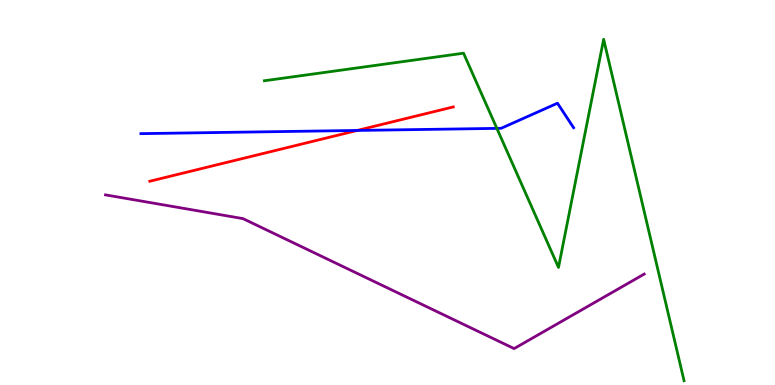[{'lines': ['blue', 'red'], 'intersections': [{'x': 4.61, 'y': 6.61}]}, {'lines': ['green', 'red'], 'intersections': []}, {'lines': ['purple', 'red'], 'intersections': []}, {'lines': ['blue', 'green'], 'intersections': [{'x': 6.41, 'y': 6.67}]}, {'lines': ['blue', 'purple'], 'intersections': []}, {'lines': ['green', 'purple'], 'intersections': []}]